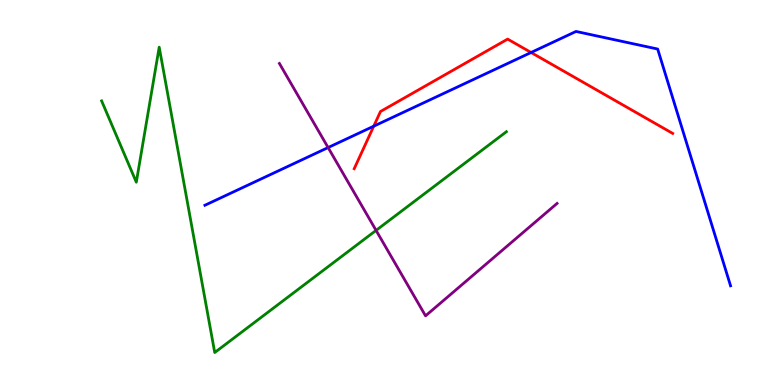[{'lines': ['blue', 'red'], 'intersections': [{'x': 4.82, 'y': 6.72}, {'x': 6.85, 'y': 8.64}]}, {'lines': ['green', 'red'], 'intersections': []}, {'lines': ['purple', 'red'], 'intersections': []}, {'lines': ['blue', 'green'], 'intersections': []}, {'lines': ['blue', 'purple'], 'intersections': [{'x': 4.23, 'y': 6.17}]}, {'lines': ['green', 'purple'], 'intersections': [{'x': 4.85, 'y': 4.02}]}]